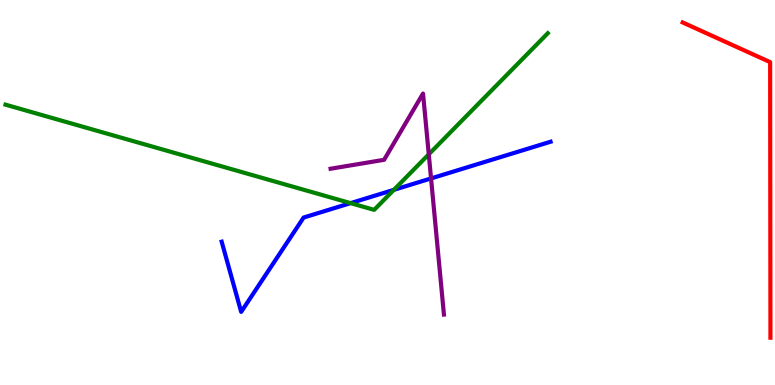[{'lines': ['blue', 'red'], 'intersections': []}, {'lines': ['green', 'red'], 'intersections': []}, {'lines': ['purple', 'red'], 'intersections': []}, {'lines': ['blue', 'green'], 'intersections': [{'x': 4.52, 'y': 4.72}, {'x': 5.08, 'y': 5.07}]}, {'lines': ['blue', 'purple'], 'intersections': [{'x': 5.56, 'y': 5.37}]}, {'lines': ['green', 'purple'], 'intersections': [{'x': 5.53, 'y': 5.99}]}]